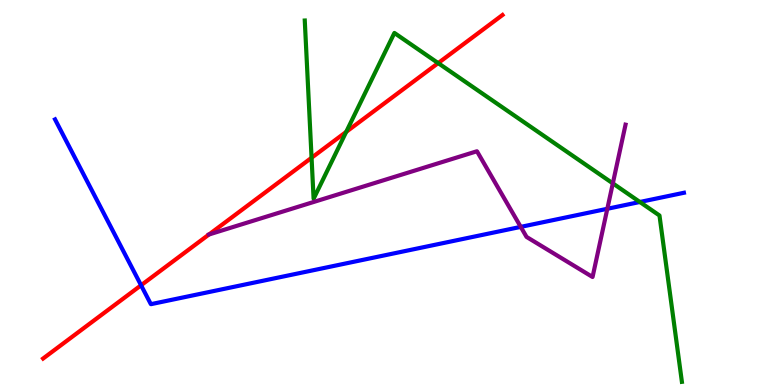[{'lines': ['blue', 'red'], 'intersections': [{'x': 1.82, 'y': 2.59}]}, {'lines': ['green', 'red'], 'intersections': [{'x': 4.02, 'y': 5.9}, {'x': 4.47, 'y': 6.57}, {'x': 5.65, 'y': 8.36}]}, {'lines': ['purple', 'red'], 'intersections': [{'x': 2.7, 'y': 3.91}]}, {'lines': ['blue', 'green'], 'intersections': [{'x': 8.26, 'y': 4.75}]}, {'lines': ['blue', 'purple'], 'intersections': [{'x': 6.72, 'y': 4.11}, {'x': 7.84, 'y': 4.58}]}, {'lines': ['green', 'purple'], 'intersections': [{'x': 7.91, 'y': 5.24}]}]